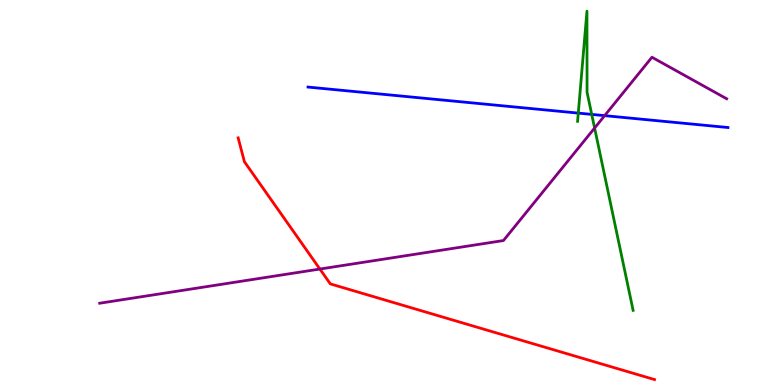[{'lines': ['blue', 'red'], 'intersections': []}, {'lines': ['green', 'red'], 'intersections': []}, {'lines': ['purple', 'red'], 'intersections': [{'x': 4.13, 'y': 3.01}]}, {'lines': ['blue', 'green'], 'intersections': [{'x': 7.46, 'y': 7.06}, {'x': 7.64, 'y': 7.03}]}, {'lines': ['blue', 'purple'], 'intersections': [{'x': 7.8, 'y': 7.0}]}, {'lines': ['green', 'purple'], 'intersections': [{'x': 7.67, 'y': 6.67}]}]